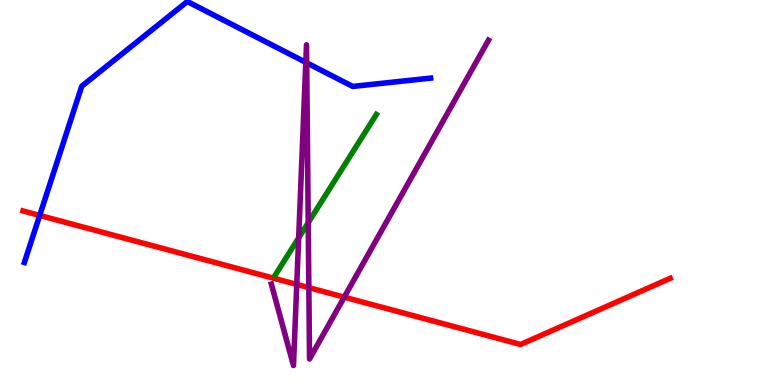[{'lines': ['blue', 'red'], 'intersections': [{'x': 0.512, 'y': 4.4}]}, {'lines': ['green', 'red'], 'intersections': []}, {'lines': ['purple', 'red'], 'intersections': [{'x': 3.83, 'y': 2.61}, {'x': 3.99, 'y': 2.53}, {'x': 4.44, 'y': 2.28}]}, {'lines': ['blue', 'green'], 'intersections': []}, {'lines': ['blue', 'purple'], 'intersections': [{'x': 3.95, 'y': 8.38}, {'x': 3.96, 'y': 8.37}]}, {'lines': ['green', 'purple'], 'intersections': [{'x': 3.85, 'y': 3.82}, {'x': 3.98, 'y': 4.22}]}]